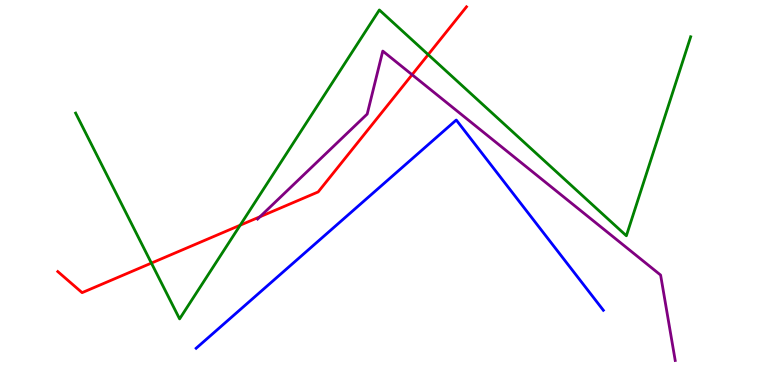[{'lines': ['blue', 'red'], 'intersections': []}, {'lines': ['green', 'red'], 'intersections': [{'x': 1.95, 'y': 3.17}, {'x': 3.1, 'y': 4.15}, {'x': 5.52, 'y': 8.58}]}, {'lines': ['purple', 'red'], 'intersections': [{'x': 3.35, 'y': 4.37}, {'x': 5.32, 'y': 8.06}]}, {'lines': ['blue', 'green'], 'intersections': []}, {'lines': ['blue', 'purple'], 'intersections': []}, {'lines': ['green', 'purple'], 'intersections': []}]